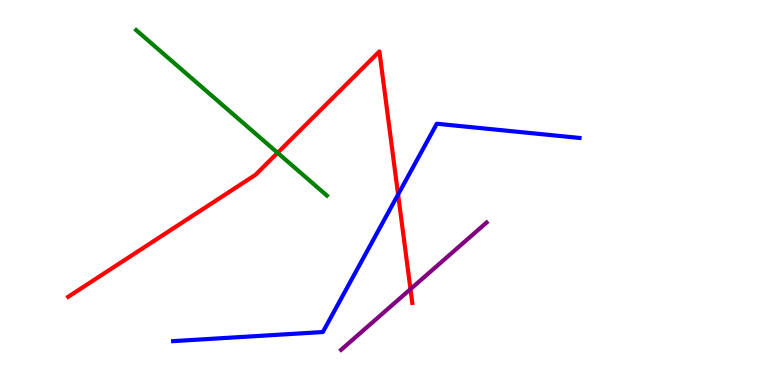[{'lines': ['blue', 'red'], 'intersections': [{'x': 5.14, 'y': 4.95}]}, {'lines': ['green', 'red'], 'intersections': [{'x': 3.58, 'y': 6.03}]}, {'lines': ['purple', 'red'], 'intersections': [{'x': 5.3, 'y': 2.49}]}, {'lines': ['blue', 'green'], 'intersections': []}, {'lines': ['blue', 'purple'], 'intersections': []}, {'lines': ['green', 'purple'], 'intersections': []}]